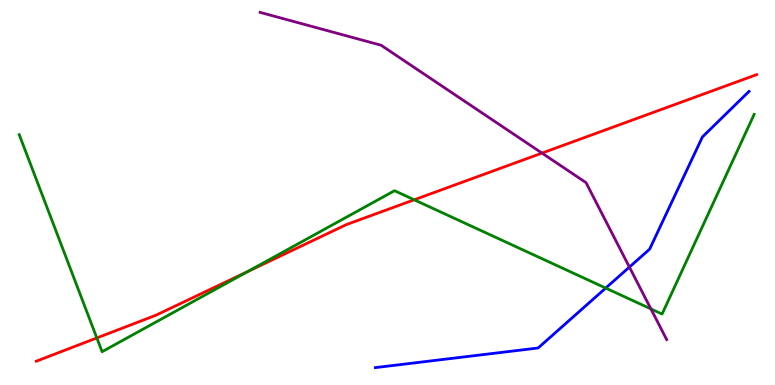[{'lines': ['blue', 'red'], 'intersections': []}, {'lines': ['green', 'red'], 'intersections': [{'x': 1.25, 'y': 1.22}, {'x': 3.19, 'y': 2.94}, {'x': 5.34, 'y': 4.81}]}, {'lines': ['purple', 'red'], 'intersections': [{'x': 6.99, 'y': 6.02}]}, {'lines': ['blue', 'green'], 'intersections': [{'x': 7.82, 'y': 2.52}]}, {'lines': ['blue', 'purple'], 'intersections': [{'x': 8.12, 'y': 3.06}]}, {'lines': ['green', 'purple'], 'intersections': [{'x': 8.4, 'y': 1.98}]}]